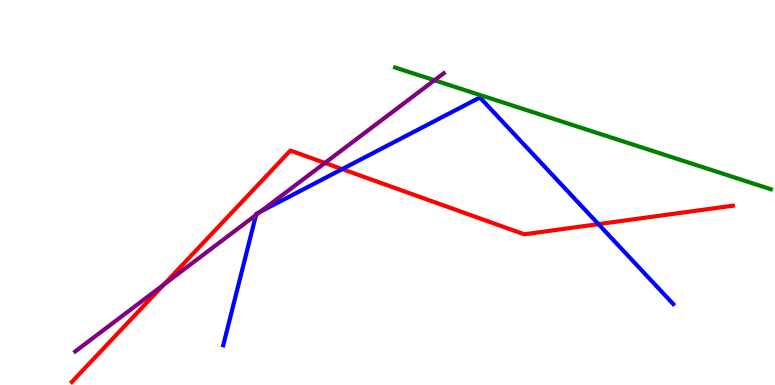[{'lines': ['blue', 'red'], 'intersections': [{'x': 4.42, 'y': 5.61}, {'x': 7.72, 'y': 4.18}]}, {'lines': ['green', 'red'], 'intersections': []}, {'lines': ['purple', 'red'], 'intersections': [{'x': 2.11, 'y': 2.61}, {'x': 4.19, 'y': 5.77}]}, {'lines': ['blue', 'green'], 'intersections': []}, {'lines': ['blue', 'purple'], 'intersections': [{'x': 3.3, 'y': 4.42}, {'x': 3.36, 'y': 4.5}]}, {'lines': ['green', 'purple'], 'intersections': [{'x': 5.61, 'y': 7.92}]}]